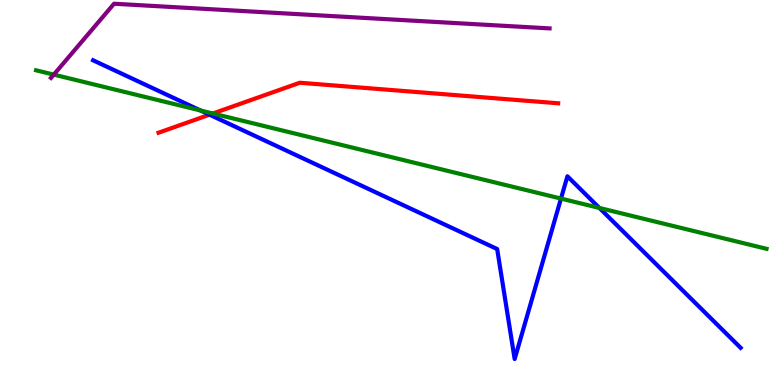[{'lines': ['blue', 'red'], 'intersections': [{'x': 2.7, 'y': 7.02}]}, {'lines': ['green', 'red'], 'intersections': [{'x': 2.75, 'y': 7.05}]}, {'lines': ['purple', 'red'], 'intersections': []}, {'lines': ['blue', 'green'], 'intersections': [{'x': 2.59, 'y': 7.13}, {'x': 7.24, 'y': 4.84}, {'x': 7.73, 'y': 4.6}]}, {'lines': ['blue', 'purple'], 'intersections': []}, {'lines': ['green', 'purple'], 'intersections': [{'x': 0.694, 'y': 8.06}]}]